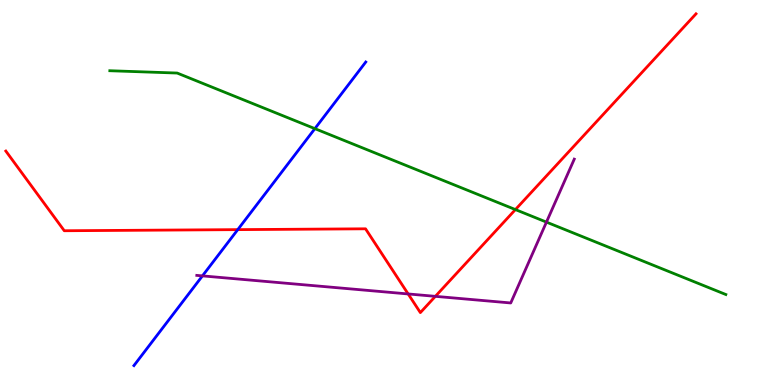[{'lines': ['blue', 'red'], 'intersections': [{'x': 3.07, 'y': 4.04}]}, {'lines': ['green', 'red'], 'intersections': [{'x': 6.65, 'y': 4.56}]}, {'lines': ['purple', 'red'], 'intersections': [{'x': 5.27, 'y': 2.36}, {'x': 5.62, 'y': 2.3}]}, {'lines': ['blue', 'green'], 'intersections': [{'x': 4.06, 'y': 6.66}]}, {'lines': ['blue', 'purple'], 'intersections': [{'x': 2.61, 'y': 2.83}]}, {'lines': ['green', 'purple'], 'intersections': [{'x': 7.05, 'y': 4.23}]}]